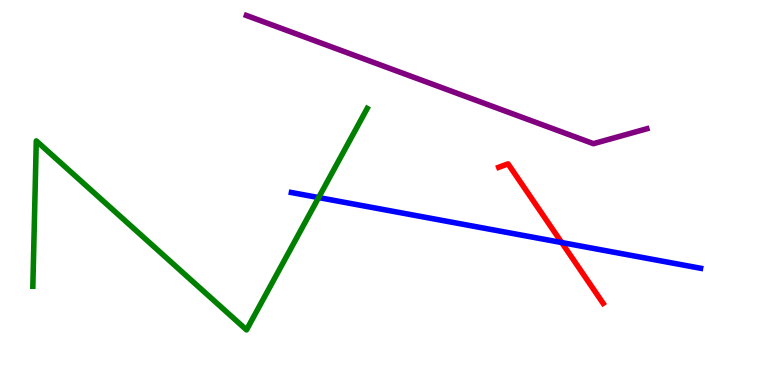[{'lines': ['blue', 'red'], 'intersections': [{'x': 7.25, 'y': 3.7}]}, {'lines': ['green', 'red'], 'intersections': []}, {'lines': ['purple', 'red'], 'intersections': []}, {'lines': ['blue', 'green'], 'intersections': [{'x': 4.11, 'y': 4.87}]}, {'lines': ['blue', 'purple'], 'intersections': []}, {'lines': ['green', 'purple'], 'intersections': []}]